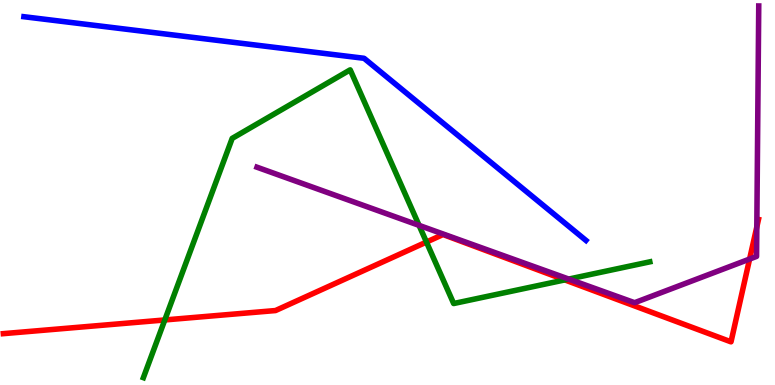[{'lines': ['blue', 'red'], 'intersections': []}, {'lines': ['green', 'red'], 'intersections': [{'x': 2.13, 'y': 1.69}, {'x': 5.5, 'y': 3.71}, {'x': 7.29, 'y': 2.73}]}, {'lines': ['purple', 'red'], 'intersections': [{'x': 9.67, 'y': 3.27}, {'x': 9.77, 'y': 4.11}]}, {'lines': ['blue', 'green'], 'intersections': []}, {'lines': ['blue', 'purple'], 'intersections': []}, {'lines': ['green', 'purple'], 'intersections': [{'x': 5.41, 'y': 4.15}, {'x': 7.34, 'y': 2.75}]}]